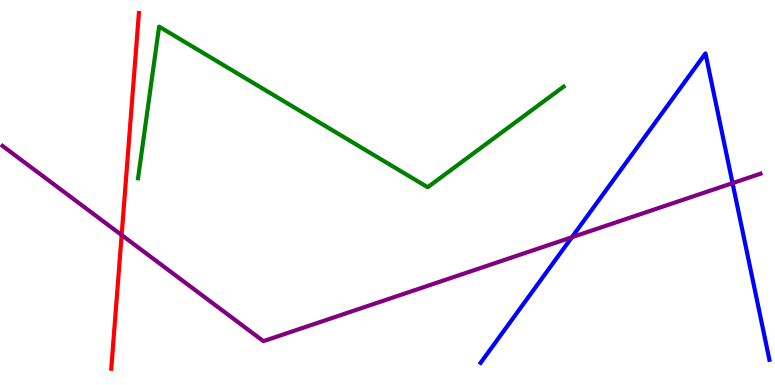[{'lines': ['blue', 'red'], 'intersections': []}, {'lines': ['green', 'red'], 'intersections': []}, {'lines': ['purple', 'red'], 'intersections': [{'x': 1.57, 'y': 3.89}]}, {'lines': ['blue', 'green'], 'intersections': []}, {'lines': ['blue', 'purple'], 'intersections': [{'x': 7.38, 'y': 3.84}, {'x': 9.45, 'y': 5.24}]}, {'lines': ['green', 'purple'], 'intersections': []}]